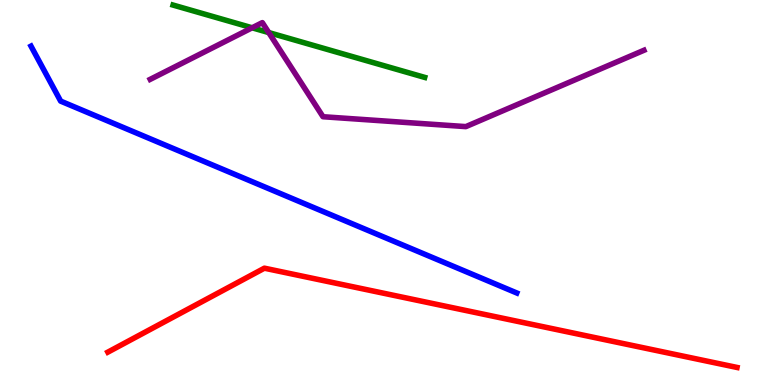[{'lines': ['blue', 'red'], 'intersections': []}, {'lines': ['green', 'red'], 'intersections': []}, {'lines': ['purple', 'red'], 'intersections': []}, {'lines': ['blue', 'green'], 'intersections': []}, {'lines': ['blue', 'purple'], 'intersections': []}, {'lines': ['green', 'purple'], 'intersections': [{'x': 3.25, 'y': 9.28}, {'x': 3.47, 'y': 9.15}]}]